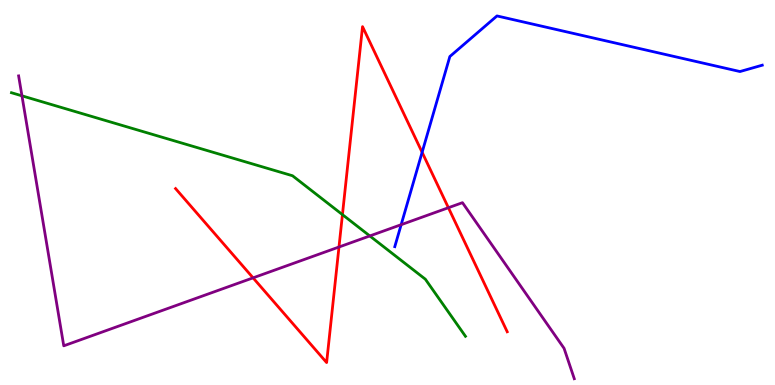[{'lines': ['blue', 'red'], 'intersections': [{'x': 5.45, 'y': 6.04}]}, {'lines': ['green', 'red'], 'intersections': [{'x': 4.42, 'y': 4.43}]}, {'lines': ['purple', 'red'], 'intersections': [{'x': 3.27, 'y': 2.78}, {'x': 4.37, 'y': 3.58}, {'x': 5.79, 'y': 4.6}]}, {'lines': ['blue', 'green'], 'intersections': []}, {'lines': ['blue', 'purple'], 'intersections': [{'x': 5.18, 'y': 4.16}]}, {'lines': ['green', 'purple'], 'intersections': [{'x': 0.283, 'y': 7.51}, {'x': 4.77, 'y': 3.87}]}]